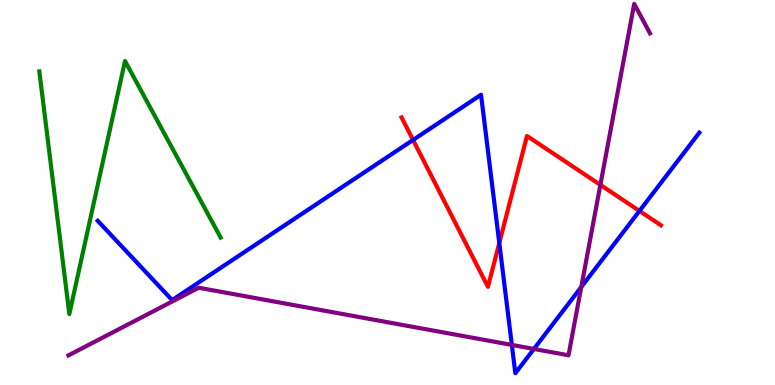[{'lines': ['blue', 'red'], 'intersections': [{'x': 5.33, 'y': 6.36}, {'x': 6.44, 'y': 3.69}, {'x': 8.25, 'y': 4.52}]}, {'lines': ['green', 'red'], 'intersections': []}, {'lines': ['purple', 'red'], 'intersections': [{'x': 7.75, 'y': 5.2}]}, {'lines': ['blue', 'green'], 'intersections': []}, {'lines': ['blue', 'purple'], 'intersections': [{'x': 6.6, 'y': 1.04}, {'x': 6.89, 'y': 0.936}, {'x': 7.5, 'y': 2.54}]}, {'lines': ['green', 'purple'], 'intersections': []}]